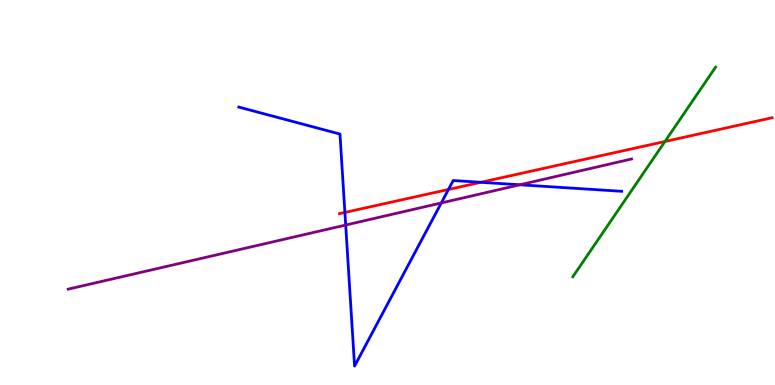[{'lines': ['blue', 'red'], 'intersections': [{'x': 4.45, 'y': 4.48}, {'x': 5.79, 'y': 5.08}, {'x': 6.2, 'y': 5.27}]}, {'lines': ['green', 'red'], 'intersections': [{'x': 8.58, 'y': 6.32}]}, {'lines': ['purple', 'red'], 'intersections': []}, {'lines': ['blue', 'green'], 'intersections': []}, {'lines': ['blue', 'purple'], 'intersections': [{'x': 4.46, 'y': 4.15}, {'x': 5.69, 'y': 4.73}, {'x': 6.71, 'y': 5.2}]}, {'lines': ['green', 'purple'], 'intersections': []}]